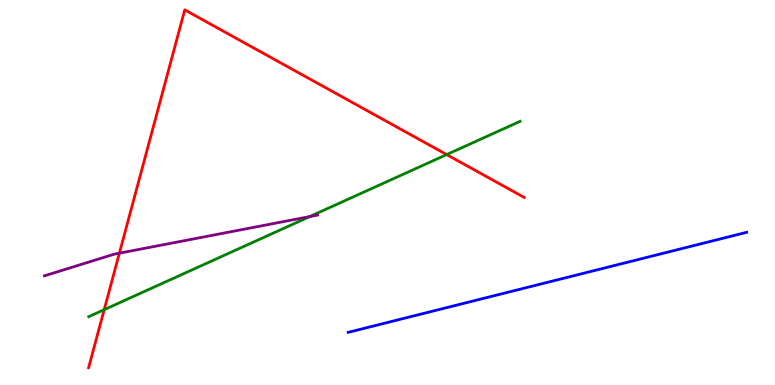[{'lines': ['blue', 'red'], 'intersections': []}, {'lines': ['green', 'red'], 'intersections': [{'x': 1.34, 'y': 1.96}, {'x': 5.76, 'y': 5.98}]}, {'lines': ['purple', 'red'], 'intersections': [{'x': 1.54, 'y': 3.42}]}, {'lines': ['blue', 'green'], 'intersections': []}, {'lines': ['blue', 'purple'], 'intersections': []}, {'lines': ['green', 'purple'], 'intersections': [{'x': 4.0, 'y': 4.38}]}]